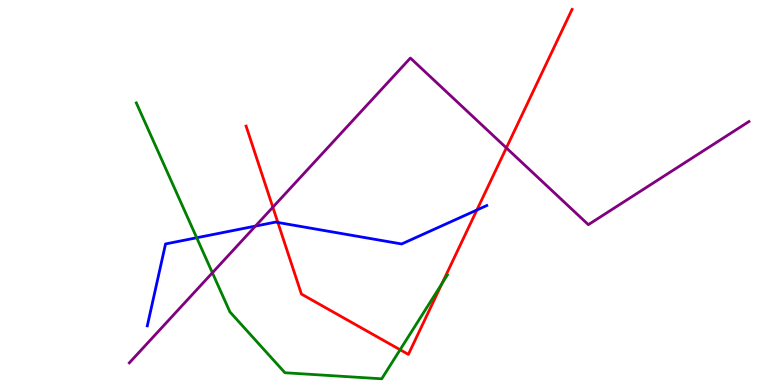[{'lines': ['blue', 'red'], 'intersections': [{'x': 3.59, 'y': 4.22}, {'x': 6.15, 'y': 4.55}]}, {'lines': ['green', 'red'], 'intersections': [{'x': 5.16, 'y': 0.916}, {'x': 5.7, 'y': 2.64}]}, {'lines': ['purple', 'red'], 'intersections': [{'x': 3.52, 'y': 4.62}, {'x': 6.53, 'y': 6.16}]}, {'lines': ['blue', 'green'], 'intersections': [{'x': 2.54, 'y': 3.82}]}, {'lines': ['blue', 'purple'], 'intersections': [{'x': 3.3, 'y': 4.13}]}, {'lines': ['green', 'purple'], 'intersections': [{'x': 2.74, 'y': 2.92}]}]